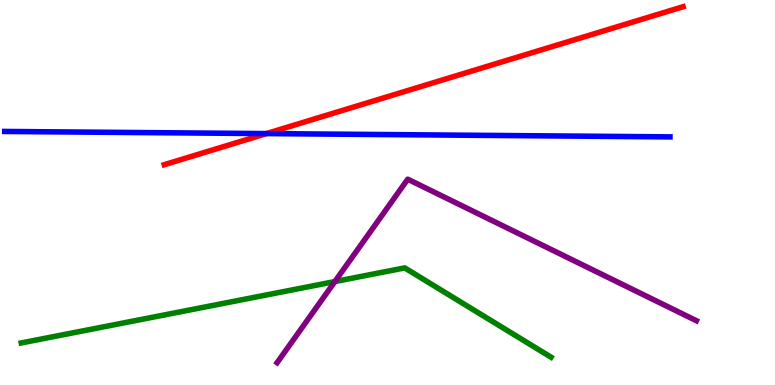[{'lines': ['blue', 'red'], 'intersections': [{'x': 3.44, 'y': 6.53}]}, {'lines': ['green', 'red'], 'intersections': []}, {'lines': ['purple', 'red'], 'intersections': []}, {'lines': ['blue', 'green'], 'intersections': []}, {'lines': ['blue', 'purple'], 'intersections': []}, {'lines': ['green', 'purple'], 'intersections': [{'x': 4.32, 'y': 2.69}]}]